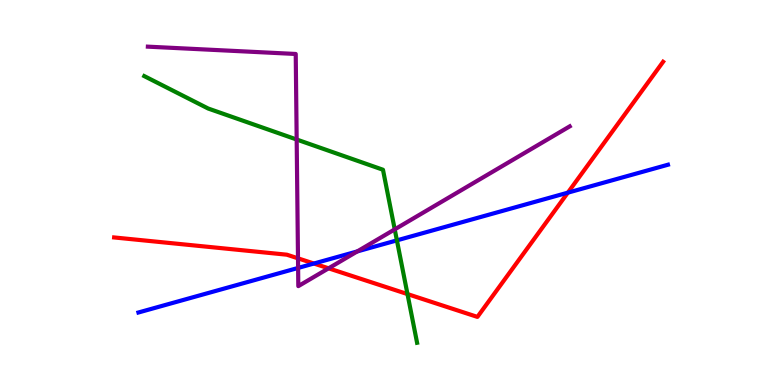[{'lines': ['blue', 'red'], 'intersections': [{'x': 4.05, 'y': 3.16}, {'x': 7.33, 'y': 5.0}]}, {'lines': ['green', 'red'], 'intersections': [{'x': 5.26, 'y': 2.36}]}, {'lines': ['purple', 'red'], 'intersections': [{'x': 3.85, 'y': 3.29}, {'x': 4.24, 'y': 3.03}]}, {'lines': ['blue', 'green'], 'intersections': [{'x': 5.12, 'y': 3.76}]}, {'lines': ['blue', 'purple'], 'intersections': [{'x': 3.85, 'y': 3.04}, {'x': 4.61, 'y': 3.47}]}, {'lines': ['green', 'purple'], 'intersections': [{'x': 3.83, 'y': 6.38}, {'x': 5.09, 'y': 4.04}]}]